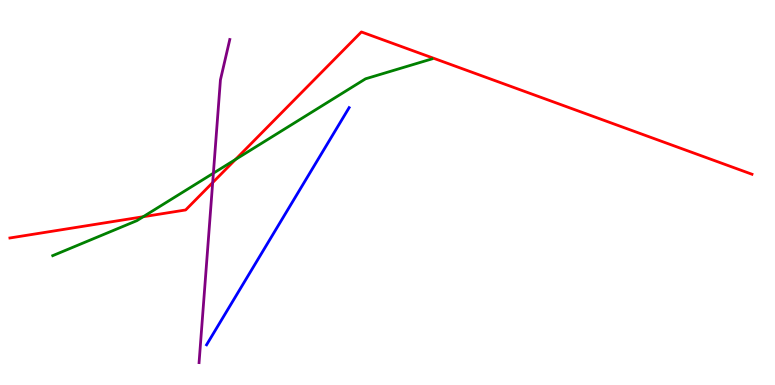[{'lines': ['blue', 'red'], 'intersections': []}, {'lines': ['green', 'red'], 'intersections': [{'x': 1.85, 'y': 4.37}, {'x': 3.04, 'y': 5.86}]}, {'lines': ['purple', 'red'], 'intersections': [{'x': 2.74, 'y': 5.26}]}, {'lines': ['blue', 'green'], 'intersections': []}, {'lines': ['blue', 'purple'], 'intersections': []}, {'lines': ['green', 'purple'], 'intersections': [{'x': 2.75, 'y': 5.5}]}]